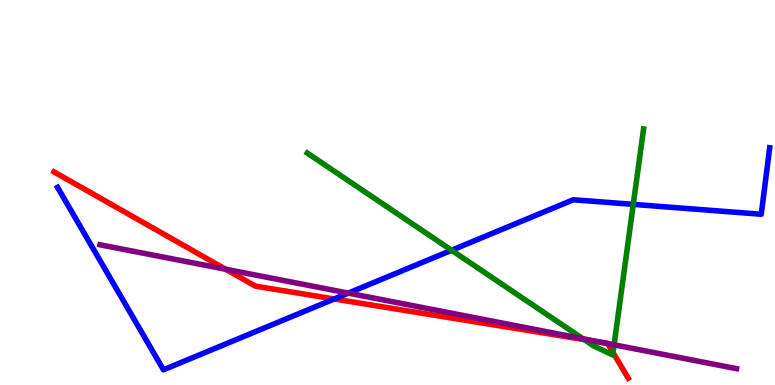[{'lines': ['blue', 'red'], 'intersections': [{'x': 4.31, 'y': 2.23}]}, {'lines': ['green', 'red'], 'intersections': [{'x': 7.54, 'y': 1.18}, {'x': 7.91, 'y': 0.842}]}, {'lines': ['purple', 'red'], 'intersections': [{'x': 2.91, 'y': 3.01}, {'x': 7.76, 'y': 1.11}, {'x': 7.84, 'y': 1.08}]}, {'lines': ['blue', 'green'], 'intersections': [{'x': 5.83, 'y': 3.5}, {'x': 8.17, 'y': 4.69}]}, {'lines': ['blue', 'purple'], 'intersections': [{'x': 4.49, 'y': 2.39}]}, {'lines': ['green', 'purple'], 'intersections': [{'x': 7.52, 'y': 1.2}, {'x': 7.92, 'y': 1.04}]}]